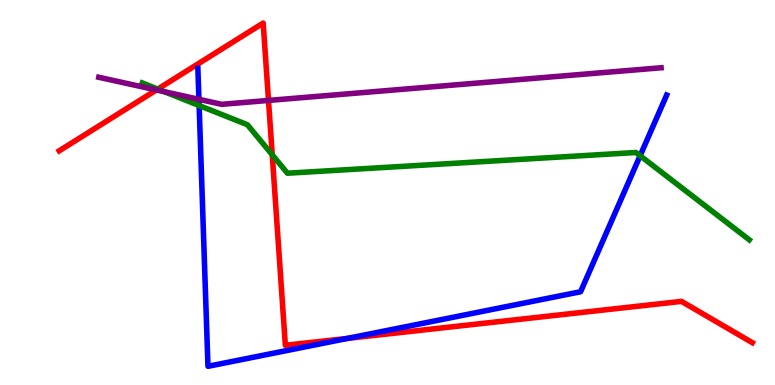[{'lines': ['blue', 'red'], 'intersections': [{'x': 4.48, 'y': 1.21}]}, {'lines': ['green', 'red'], 'intersections': [{'x': 2.04, 'y': 7.69}, {'x': 3.51, 'y': 5.98}]}, {'lines': ['purple', 'red'], 'intersections': [{'x': 2.02, 'y': 7.66}, {'x': 3.46, 'y': 7.39}]}, {'lines': ['blue', 'green'], 'intersections': [{'x': 2.57, 'y': 7.26}, {'x': 8.26, 'y': 5.95}]}, {'lines': ['blue', 'purple'], 'intersections': [{'x': 2.57, 'y': 7.42}]}, {'lines': ['green', 'purple'], 'intersections': [{'x': 2.12, 'y': 7.62}]}]